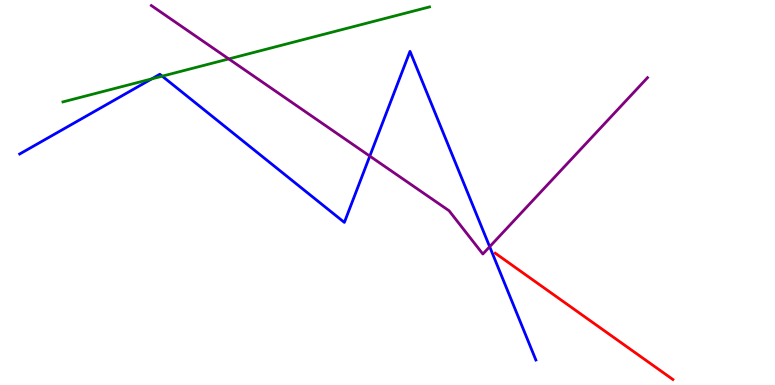[{'lines': ['blue', 'red'], 'intersections': []}, {'lines': ['green', 'red'], 'intersections': []}, {'lines': ['purple', 'red'], 'intersections': []}, {'lines': ['blue', 'green'], 'intersections': [{'x': 1.96, 'y': 7.95}, {'x': 2.09, 'y': 8.02}]}, {'lines': ['blue', 'purple'], 'intersections': [{'x': 4.77, 'y': 5.95}, {'x': 6.32, 'y': 3.59}]}, {'lines': ['green', 'purple'], 'intersections': [{'x': 2.95, 'y': 8.47}]}]